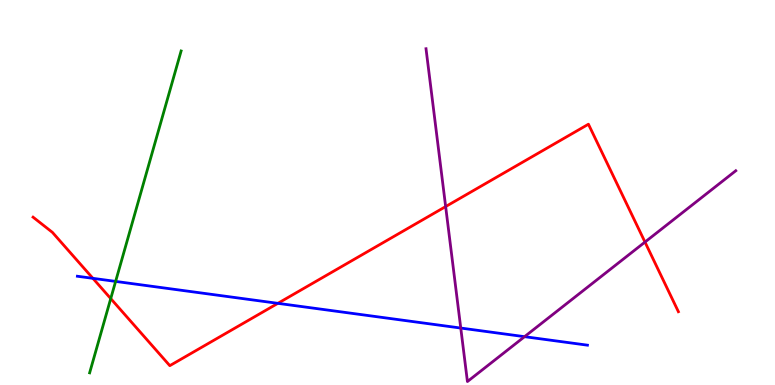[{'lines': ['blue', 'red'], 'intersections': [{'x': 1.2, 'y': 2.77}, {'x': 3.59, 'y': 2.12}]}, {'lines': ['green', 'red'], 'intersections': [{'x': 1.43, 'y': 2.24}]}, {'lines': ['purple', 'red'], 'intersections': [{'x': 5.75, 'y': 4.63}, {'x': 8.32, 'y': 3.71}]}, {'lines': ['blue', 'green'], 'intersections': [{'x': 1.49, 'y': 2.69}]}, {'lines': ['blue', 'purple'], 'intersections': [{'x': 5.95, 'y': 1.48}, {'x': 6.77, 'y': 1.26}]}, {'lines': ['green', 'purple'], 'intersections': []}]